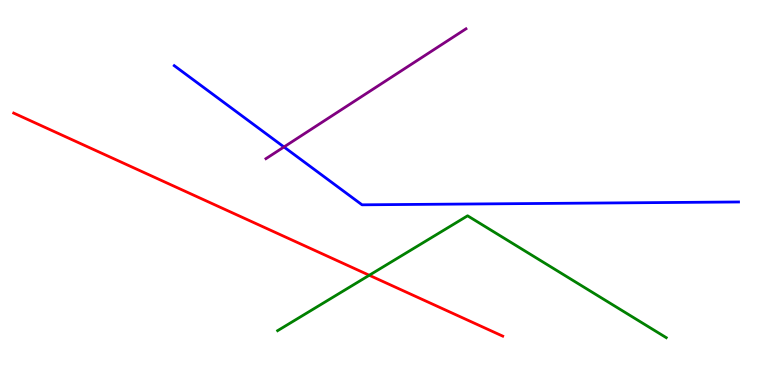[{'lines': ['blue', 'red'], 'intersections': []}, {'lines': ['green', 'red'], 'intersections': [{'x': 4.76, 'y': 2.85}]}, {'lines': ['purple', 'red'], 'intersections': []}, {'lines': ['blue', 'green'], 'intersections': []}, {'lines': ['blue', 'purple'], 'intersections': [{'x': 3.66, 'y': 6.18}]}, {'lines': ['green', 'purple'], 'intersections': []}]